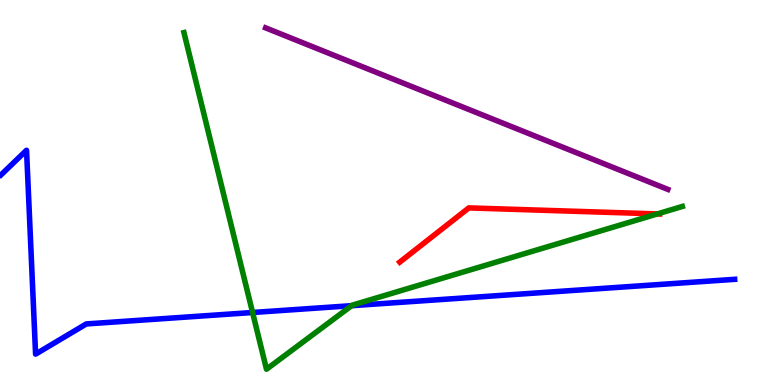[{'lines': ['blue', 'red'], 'intersections': []}, {'lines': ['green', 'red'], 'intersections': [{'x': 8.48, 'y': 4.44}]}, {'lines': ['purple', 'red'], 'intersections': []}, {'lines': ['blue', 'green'], 'intersections': [{'x': 3.26, 'y': 1.88}, {'x': 4.54, 'y': 2.06}]}, {'lines': ['blue', 'purple'], 'intersections': []}, {'lines': ['green', 'purple'], 'intersections': []}]